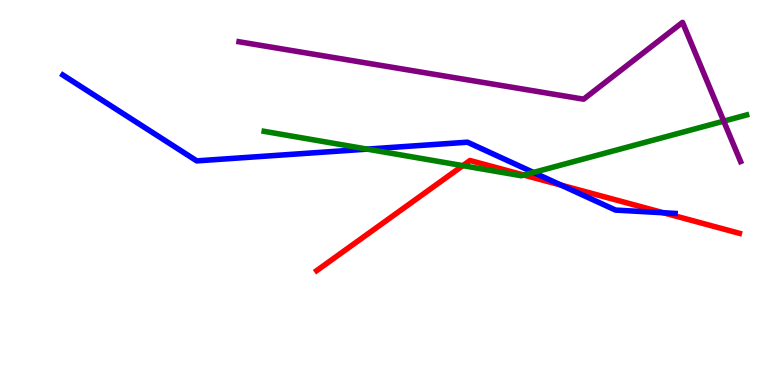[{'lines': ['blue', 'red'], 'intersections': [{'x': 7.24, 'y': 5.19}, {'x': 8.56, 'y': 4.47}]}, {'lines': ['green', 'red'], 'intersections': [{'x': 5.97, 'y': 5.7}, {'x': 6.76, 'y': 5.45}]}, {'lines': ['purple', 'red'], 'intersections': []}, {'lines': ['blue', 'green'], 'intersections': [{'x': 4.74, 'y': 6.13}, {'x': 6.88, 'y': 5.52}]}, {'lines': ['blue', 'purple'], 'intersections': []}, {'lines': ['green', 'purple'], 'intersections': [{'x': 9.34, 'y': 6.85}]}]